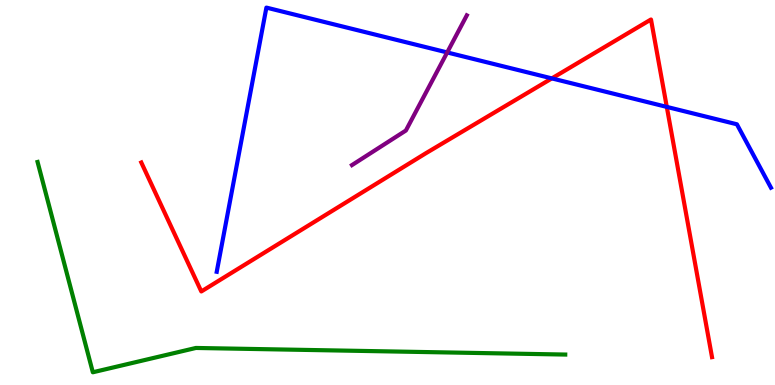[{'lines': ['blue', 'red'], 'intersections': [{'x': 7.12, 'y': 7.96}, {'x': 8.6, 'y': 7.22}]}, {'lines': ['green', 'red'], 'intersections': []}, {'lines': ['purple', 'red'], 'intersections': []}, {'lines': ['blue', 'green'], 'intersections': []}, {'lines': ['blue', 'purple'], 'intersections': [{'x': 5.77, 'y': 8.64}]}, {'lines': ['green', 'purple'], 'intersections': []}]